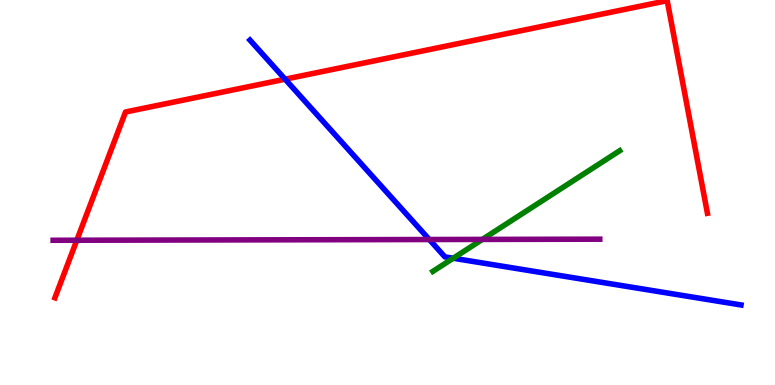[{'lines': ['blue', 'red'], 'intersections': [{'x': 3.68, 'y': 7.94}]}, {'lines': ['green', 'red'], 'intersections': []}, {'lines': ['purple', 'red'], 'intersections': [{'x': 0.991, 'y': 3.76}]}, {'lines': ['blue', 'green'], 'intersections': [{'x': 5.85, 'y': 3.29}]}, {'lines': ['blue', 'purple'], 'intersections': [{'x': 5.54, 'y': 3.78}]}, {'lines': ['green', 'purple'], 'intersections': [{'x': 6.22, 'y': 3.78}]}]